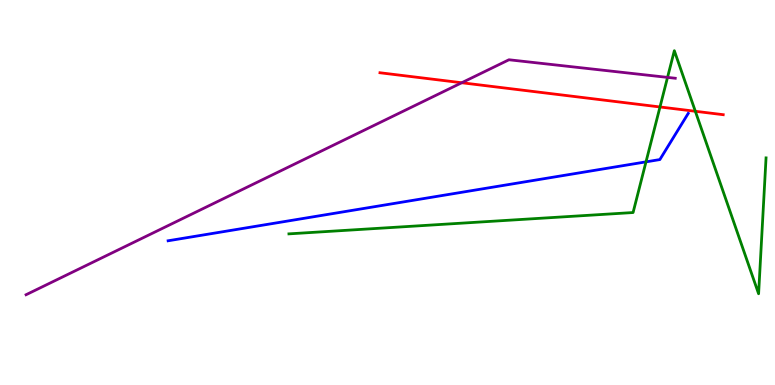[{'lines': ['blue', 'red'], 'intersections': []}, {'lines': ['green', 'red'], 'intersections': [{'x': 8.52, 'y': 7.22}, {'x': 8.97, 'y': 7.11}]}, {'lines': ['purple', 'red'], 'intersections': [{'x': 5.96, 'y': 7.85}]}, {'lines': ['blue', 'green'], 'intersections': [{'x': 8.34, 'y': 5.8}]}, {'lines': ['blue', 'purple'], 'intersections': []}, {'lines': ['green', 'purple'], 'intersections': [{'x': 8.61, 'y': 7.99}]}]